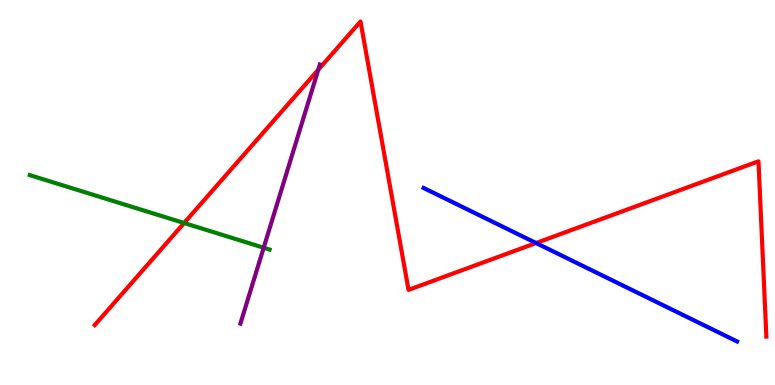[{'lines': ['blue', 'red'], 'intersections': [{'x': 6.92, 'y': 3.69}]}, {'lines': ['green', 'red'], 'intersections': [{'x': 2.38, 'y': 4.21}]}, {'lines': ['purple', 'red'], 'intersections': [{'x': 4.11, 'y': 8.19}]}, {'lines': ['blue', 'green'], 'intersections': []}, {'lines': ['blue', 'purple'], 'intersections': []}, {'lines': ['green', 'purple'], 'intersections': [{'x': 3.4, 'y': 3.57}]}]